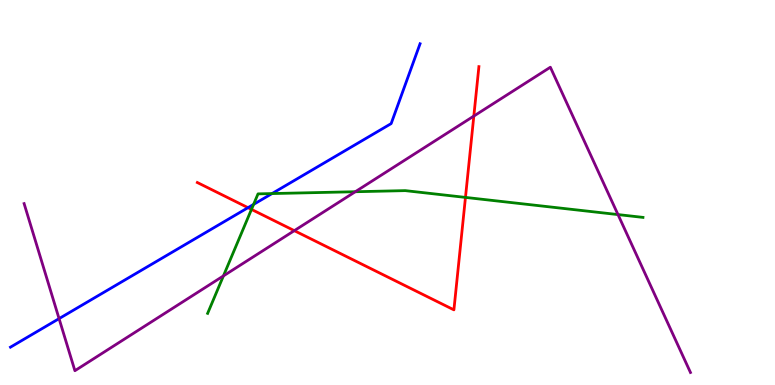[{'lines': ['blue', 'red'], 'intersections': [{'x': 3.2, 'y': 4.61}]}, {'lines': ['green', 'red'], 'intersections': [{'x': 3.24, 'y': 4.56}, {'x': 6.01, 'y': 4.87}]}, {'lines': ['purple', 'red'], 'intersections': [{'x': 3.8, 'y': 4.01}, {'x': 6.11, 'y': 6.99}]}, {'lines': ['blue', 'green'], 'intersections': [{'x': 3.27, 'y': 4.69}, {'x': 3.51, 'y': 4.97}]}, {'lines': ['blue', 'purple'], 'intersections': [{'x': 0.762, 'y': 1.72}]}, {'lines': ['green', 'purple'], 'intersections': [{'x': 2.88, 'y': 2.83}, {'x': 4.58, 'y': 5.02}, {'x': 7.97, 'y': 4.43}]}]